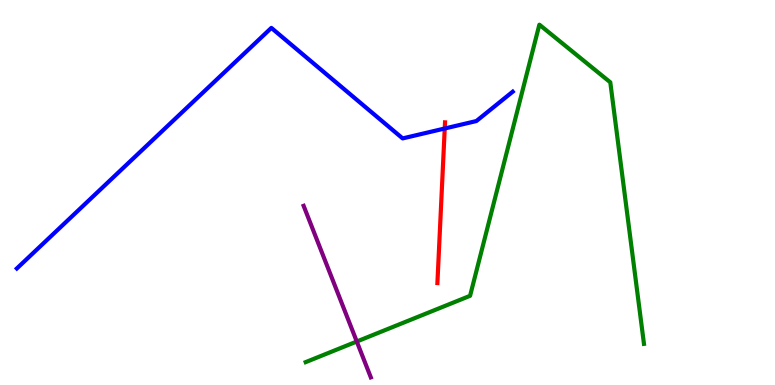[{'lines': ['blue', 'red'], 'intersections': [{'x': 5.74, 'y': 6.66}]}, {'lines': ['green', 'red'], 'intersections': []}, {'lines': ['purple', 'red'], 'intersections': []}, {'lines': ['blue', 'green'], 'intersections': []}, {'lines': ['blue', 'purple'], 'intersections': []}, {'lines': ['green', 'purple'], 'intersections': [{'x': 4.6, 'y': 1.13}]}]